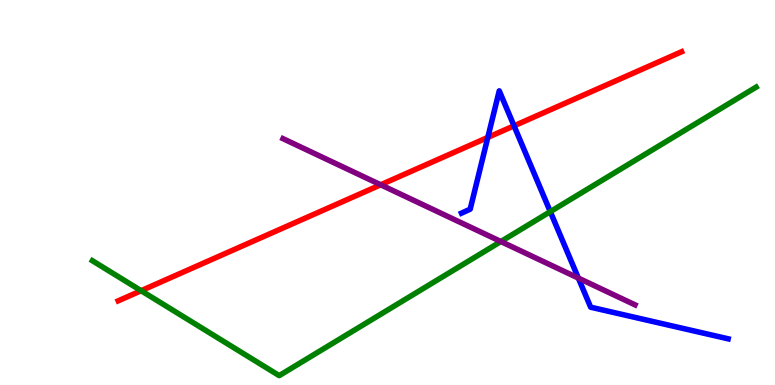[{'lines': ['blue', 'red'], 'intersections': [{'x': 6.29, 'y': 6.43}, {'x': 6.63, 'y': 6.73}]}, {'lines': ['green', 'red'], 'intersections': [{'x': 1.82, 'y': 2.45}]}, {'lines': ['purple', 'red'], 'intersections': [{'x': 4.91, 'y': 5.2}]}, {'lines': ['blue', 'green'], 'intersections': [{'x': 7.1, 'y': 4.5}]}, {'lines': ['blue', 'purple'], 'intersections': [{'x': 7.46, 'y': 2.78}]}, {'lines': ['green', 'purple'], 'intersections': [{'x': 6.46, 'y': 3.73}]}]